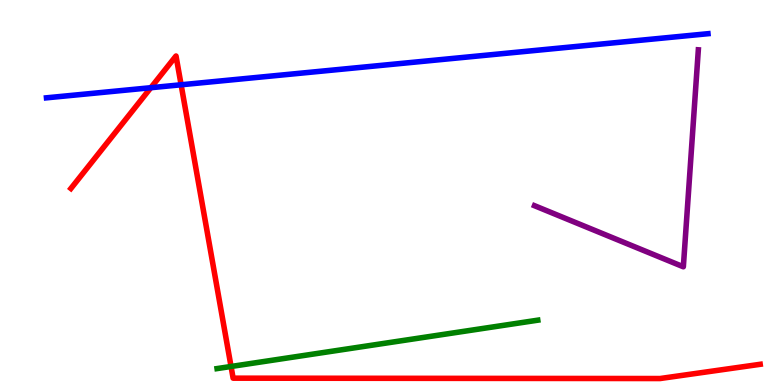[{'lines': ['blue', 'red'], 'intersections': [{'x': 1.95, 'y': 7.72}, {'x': 2.34, 'y': 7.8}]}, {'lines': ['green', 'red'], 'intersections': [{'x': 2.98, 'y': 0.481}]}, {'lines': ['purple', 'red'], 'intersections': []}, {'lines': ['blue', 'green'], 'intersections': []}, {'lines': ['blue', 'purple'], 'intersections': []}, {'lines': ['green', 'purple'], 'intersections': []}]